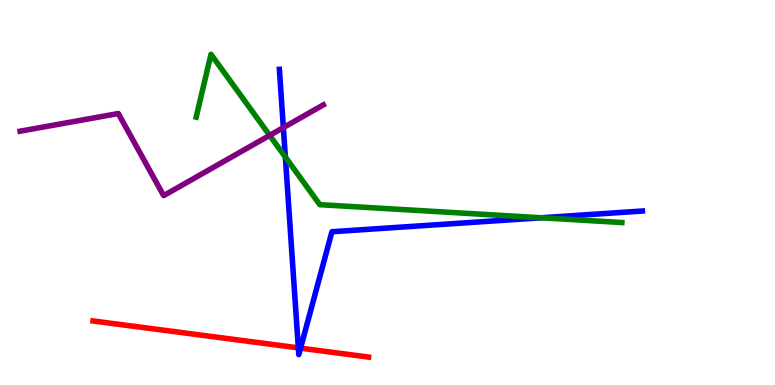[{'lines': ['blue', 'red'], 'intersections': [{'x': 3.85, 'y': 0.965}, {'x': 3.88, 'y': 0.957}]}, {'lines': ['green', 'red'], 'intersections': []}, {'lines': ['purple', 'red'], 'intersections': []}, {'lines': ['blue', 'green'], 'intersections': [{'x': 3.68, 'y': 5.92}, {'x': 6.98, 'y': 4.34}]}, {'lines': ['blue', 'purple'], 'intersections': [{'x': 3.66, 'y': 6.69}]}, {'lines': ['green', 'purple'], 'intersections': [{'x': 3.48, 'y': 6.48}]}]